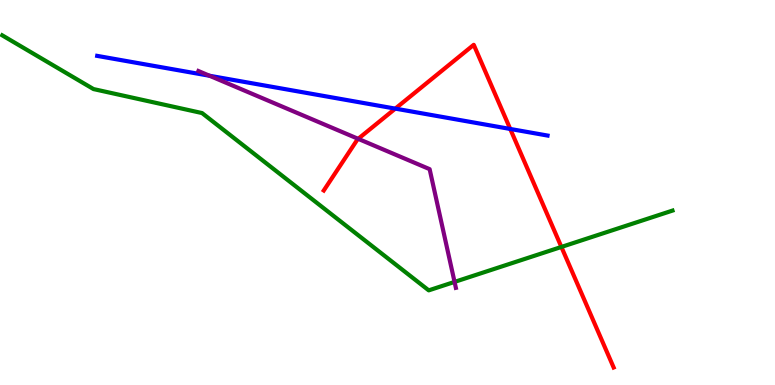[{'lines': ['blue', 'red'], 'intersections': [{'x': 5.1, 'y': 7.18}, {'x': 6.58, 'y': 6.65}]}, {'lines': ['green', 'red'], 'intersections': [{'x': 7.24, 'y': 3.59}]}, {'lines': ['purple', 'red'], 'intersections': [{'x': 4.62, 'y': 6.39}]}, {'lines': ['blue', 'green'], 'intersections': []}, {'lines': ['blue', 'purple'], 'intersections': [{'x': 2.7, 'y': 8.03}]}, {'lines': ['green', 'purple'], 'intersections': [{'x': 5.87, 'y': 2.68}]}]